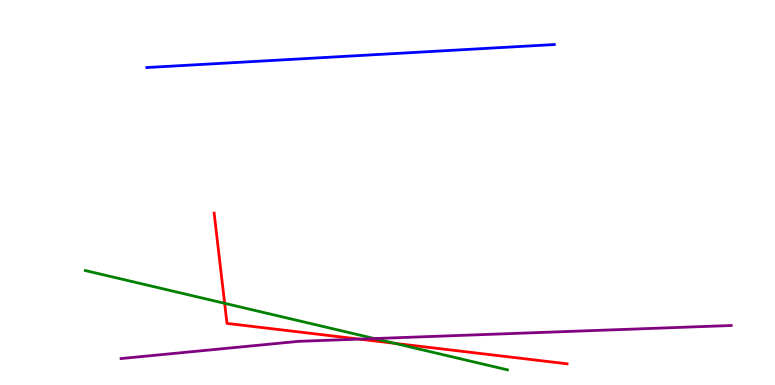[{'lines': ['blue', 'red'], 'intersections': []}, {'lines': ['green', 'red'], 'intersections': [{'x': 2.9, 'y': 2.12}, {'x': 5.09, 'y': 1.08}]}, {'lines': ['purple', 'red'], 'intersections': [{'x': 4.64, 'y': 1.19}]}, {'lines': ['blue', 'green'], 'intersections': []}, {'lines': ['blue', 'purple'], 'intersections': []}, {'lines': ['green', 'purple'], 'intersections': [{'x': 4.83, 'y': 1.21}]}]